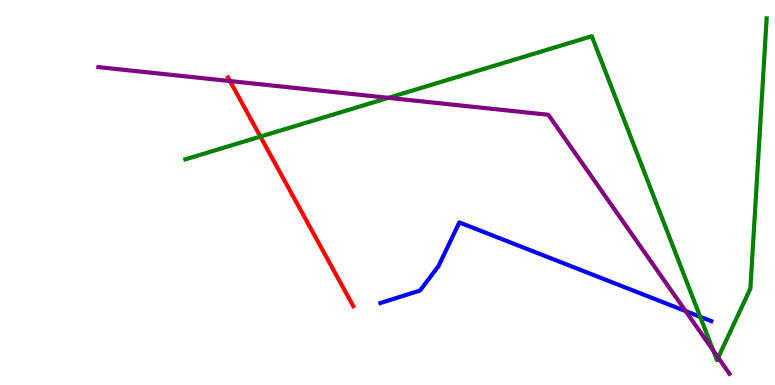[{'lines': ['blue', 'red'], 'intersections': []}, {'lines': ['green', 'red'], 'intersections': [{'x': 3.36, 'y': 6.45}]}, {'lines': ['purple', 'red'], 'intersections': [{'x': 2.97, 'y': 7.89}]}, {'lines': ['blue', 'green'], 'intersections': [{'x': 9.04, 'y': 1.77}]}, {'lines': ['blue', 'purple'], 'intersections': [{'x': 8.85, 'y': 1.92}]}, {'lines': ['green', 'purple'], 'intersections': [{'x': 5.01, 'y': 7.46}, {'x': 9.2, 'y': 0.895}, {'x': 9.27, 'y': 0.712}]}]